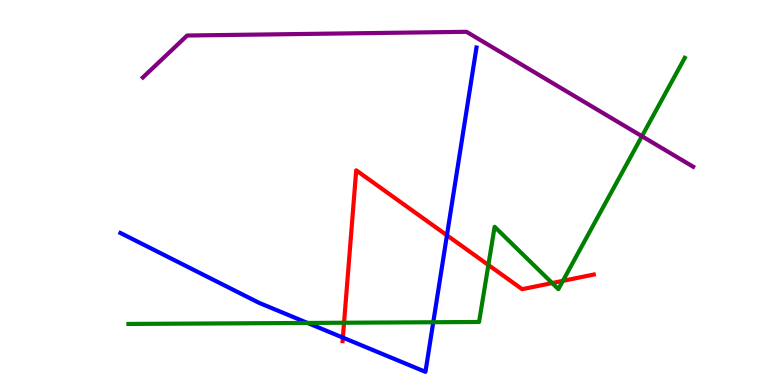[{'lines': ['blue', 'red'], 'intersections': [{'x': 4.42, 'y': 1.23}, {'x': 5.77, 'y': 3.89}]}, {'lines': ['green', 'red'], 'intersections': [{'x': 4.44, 'y': 1.62}, {'x': 6.3, 'y': 3.12}, {'x': 7.12, 'y': 2.65}, {'x': 7.26, 'y': 2.7}]}, {'lines': ['purple', 'red'], 'intersections': []}, {'lines': ['blue', 'green'], 'intersections': [{'x': 3.97, 'y': 1.61}, {'x': 5.59, 'y': 1.63}]}, {'lines': ['blue', 'purple'], 'intersections': []}, {'lines': ['green', 'purple'], 'intersections': [{'x': 8.28, 'y': 6.46}]}]